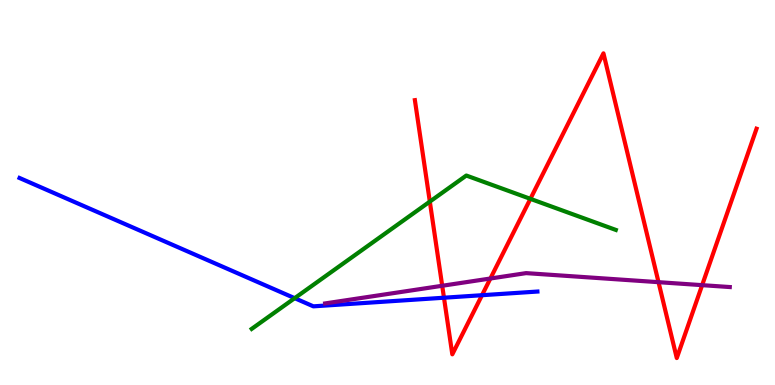[{'lines': ['blue', 'red'], 'intersections': [{'x': 5.73, 'y': 2.27}, {'x': 6.22, 'y': 2.33}]}, {'lines': ['green', 'red'], 'intersections': [{'x': 5.55, 'y': 4.76}, {'x': 6.84, 'y': 4.84}]}, {'lines': ['purple', 'red'], 'intersections': [{'x': 5.71, 'y': 2.58}, {'x': 6.33, 'y': 2.77}, {'x': 8.5, 'y': 2.67}, {'x': 9.06, 'y': 2.59}]}, {'lines': ['blue', 'green'], 'intersections': [{'x': 3.8, 'y': 2.26}]}, {'lines': ['blue', 'purple'], 'intersections': []}, {'lines': ['green', 'purple'], 'intersections': []}]